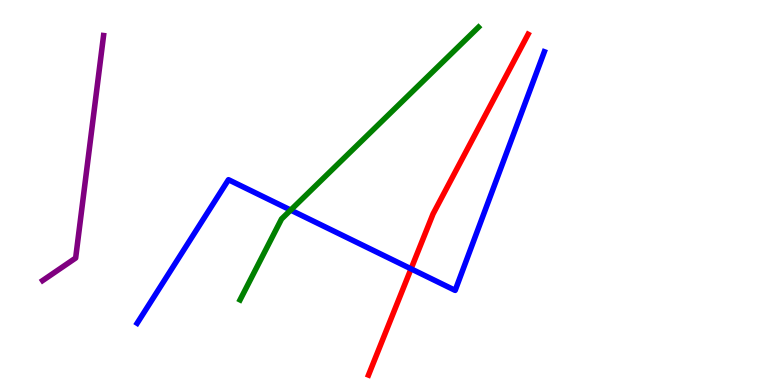[{'lines': ['blue', 'red'], 'intersections': [{'x': 5.3, 'y': 3.02}]}, {'lines': ['green', 'red'], 'intersections': []}, {'lines': ['purple', 'red'], 'intersections': []}, {'lines': ['blue', 'green'], 'intersections': [{'x': 3.75, 'y': 4.54}]}, {'lines': ['blue', 'purple'], 'intersections': []}, {'lines': ['green', 'purple'], 'intersections': []}]